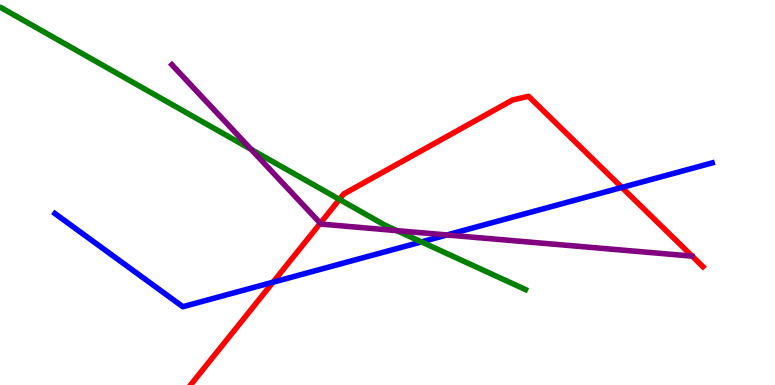[{'lines': ['blue', 'red'], 'intersections': [{'x': 3.52, 'y': 2.67}, {'x': 8.02, 'y': 5.13}]}, {'lines': ['green', 'red'], 'intersections': [{'x': 4.38, 'y': 4.82}]}, {'lines': ['purple', 'red'], 'intersections': [{'x': 4.13, 'y': 4.2}]}, {'lines': ['blue', 'green'], 'intersections': [{'x': 5.44, 'y': 3.72}]}, {'lines': ['blue', 'purple'], 'intersections': [{'x': 5.77, 'y': 3.9}]}, {'lines': ['green', 'purple'], 'intersections': [{'x': 3.24, 'y': 6.12}, {'x': 5.12, 'y': 4.01}]}]